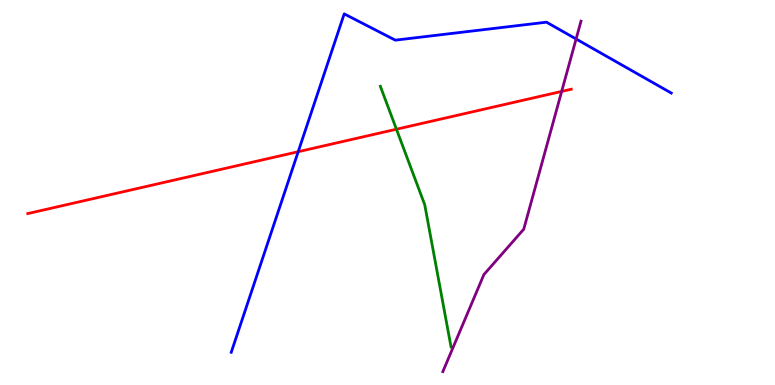[{'lines': ['blue', 'red'], 'intersections': [{'x': 3.85, 'y': 6.06}]}, {'lines': ['green', 'red'], 'intersections': [{'x': 5.12, 'y': 6.64}]}, {'lines': ['purple', 'red'], 'intersections': [{'x': 7.25, 'y': 7.63}]}, {'lines': ['blue', 'green'], 'intersections': []}, {'lines': ['blue', 'purple'], 'intersections': [{'x': 7.43, 'y': 8.99}]}, {'lines': ['green', 'purple'], 'intersections': []}]